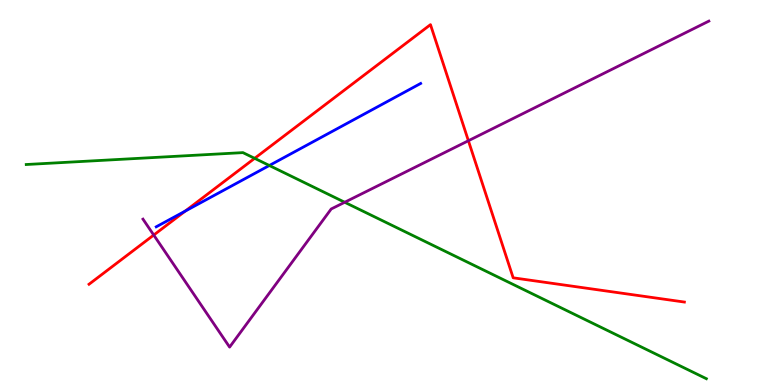[{'lines': ['blue', 'red'], 'intersections': [{'x': 2.39, 'y': 4.52}]}, {'lines': ['green', 'red'], 'intersections': [{'x': 3.29, 'y': 5.89}]}, {'lines': ['purple', 'red'], 'intersections': [{'x': 1.98, 'y': 3.9}, {'x': 6.04, 'y': 6.34}]}, {'lines': ['blue', 'green'], 'intersections': [{'x': 3.48, 'y': 5.7}]}, {'lines': ['blue', 'purple'], 'intersections': []}, {'lines': ['green', 'purple'], 'intersections': [{'x': 4.45, 'y': 4.75}]}]